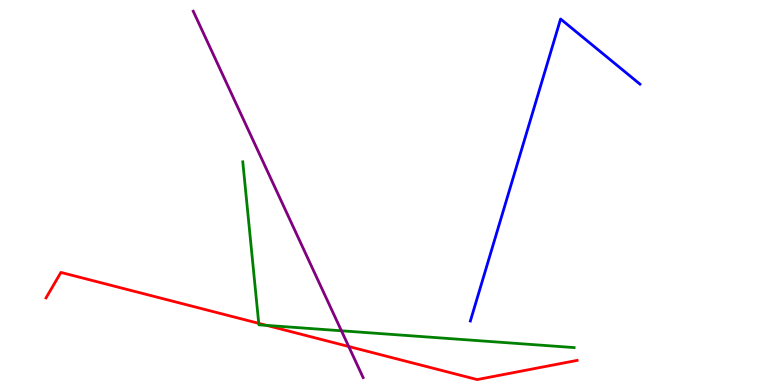[{'lines': ['blue', 'red'], 'intersections': []}, {'lines': ['green', 'red'], 'intersections': [{'x': 3.34, 'y': 1.6}, {'x': 3.44, 'y': 1.55}]}, {'lines': ['purple', 'red'], 'intersections': [{'x': 4.5, 'y': 1.0}]}, {'lines': ['blue', 'green'], 'intersections': []}, {'lines': ['blue', 'purple'], 'intersections': []}, {'lines': ['green', 'purple'], 'intersections': [{'x': 4.41, 'y': 1.41}]}]